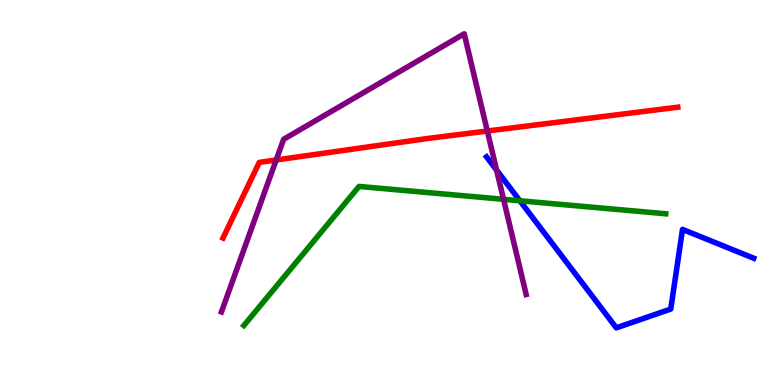[{'lines': ['blue', 'red'], 'intersections': []}, {'lines': ['green', 'red'], 'intersections': []}, {'lines': ['purple', 'red'], 'intersections': [{'x': 3.56, 'y': 5.84}, {'x': 6.29, 'y': 6.6}]}, {'lines': ['blue', 'green'], 'intersections': [{'x': 6.71, 'y': 4.79}]}, {'lines': ['blue', 'purple'], 'intersections': [{'x': 6.41, 'y': 5.58}]}, {'lines': ['green', 'purple'], 'intersections': [{'x': 6.5, 'y': 4.82}]}]